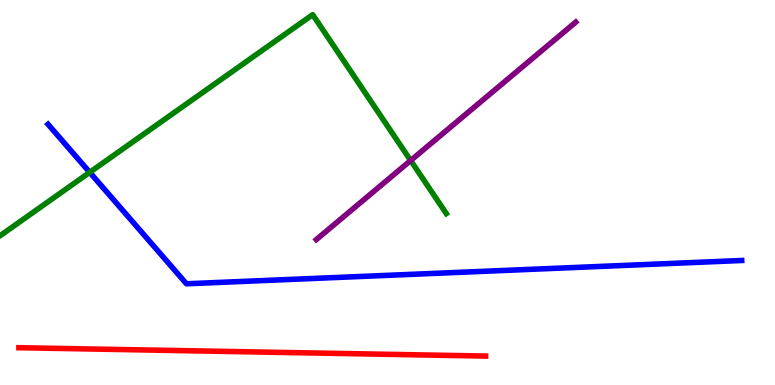[{'lines': ['blue', 'red'], 'intersections': []}, {'lines': ['green', 'red'], 'intersections': []}, {'lines': ['purple', 'red'], 'intersections': []}, {'lines': ['blue', 'green'], 'intersections': [{'x': 1.16, 'y': 5.52}]}, {'lines': ['blue', 'purple'], 'intersections': []}, {'lines': ['green', 'purple'], 'intersections': [{'x': 5.3, 'y': 5.83}]}]